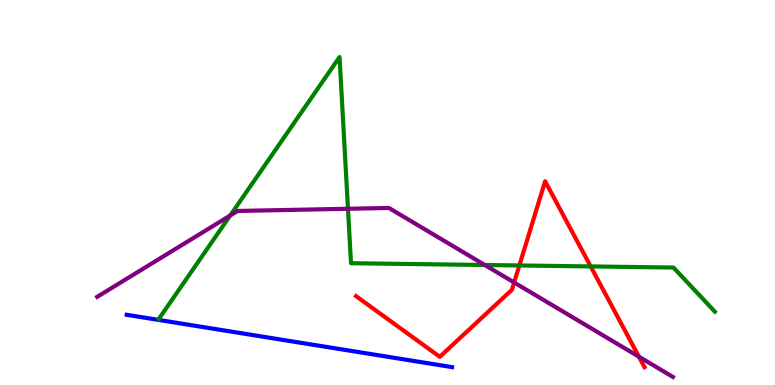[{'lines': ['blue', 'red'], 'intersections': []}, {'lines': ['green', 'red'], 'intersections': [{'x': 6.7, 'y': 3.1}, {'x': 7.62, 'y': 3.08}]}, {'lines': ['purple', 'red'], 'intersections': [{'x': 6.63, 'y': 2.66}, {'x': 8.24, 'y': 0.735}]}, {'lines': ['blue', 'green'], 'intersections': []}, {'lines': ['blue', 'purple'], 'intersections': []}, {'lines': ['green', 'purple'], 'intersections': [{'x': 2.97, 'y': 4.4}, {'x': 4.49, 'y': 4.58}, {'x': 6.26, 'y': 3.12}]}]